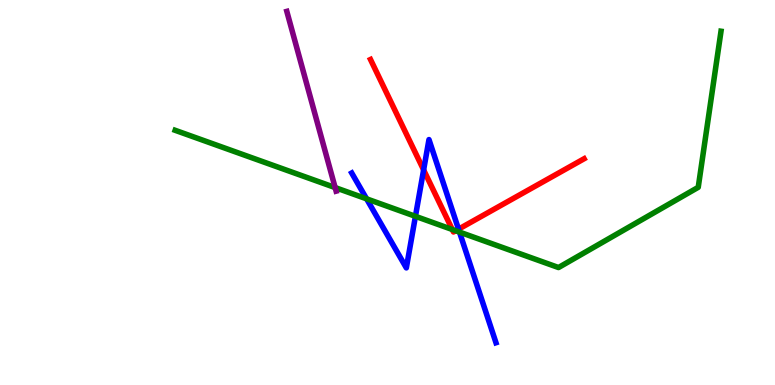[{'lines': ['blue', 'red'], 'intersections': [{'x': 5.47, 'y': 5.59}, {'x': 5.92, 'y': 4.05}]}, {'lines': ['green', 'red'], 'intersections': [{'x': 5.84, 'y': 4.04}, {'x': 5.88, 'y': 4.01}]}, {'lines': ['purple', 'red'], 'intersections': []}, {'lines': ['blue', 'green'], 'intersections': [{'x': 4.73, 'y': 4.84}, {'x': 5.36, 'y': 4.38}, {'x': 5.93, 'y': 3.97}]}, {'lines': ['blue', 'purple'], 'intersections': []}, {'lines': ['green', 'purple'], 'intersections': [{'x': 4.32, 'y': 5.13}]}]